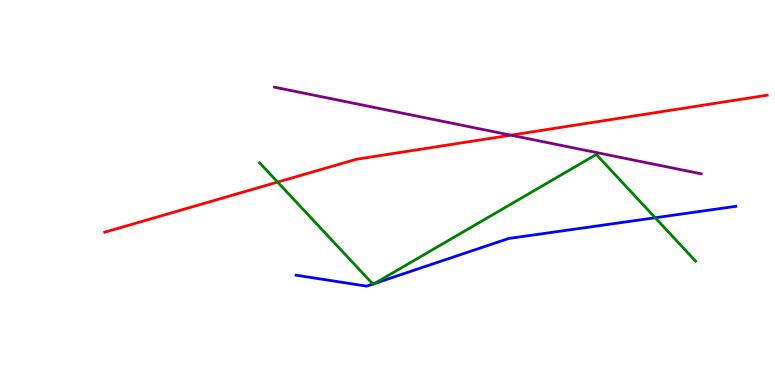[{'lines': ['blue', 'red'], 'intersections': []}, {'lines': ['green', 'red'], 'intersections': [{'x': 3.58, 'y': 5.27}]}, {'lines': ['purple', 'red'], 'intersections': [{'x': 6.59, 'y': 6.49}]}, {'lines': ['blue', 'green'], 'intersections': [{'x': 4.81, 'y': 2.62}, {'x': 4.83, 'y': 2.64}, {'x': 8.45, 'y': 4.34}]}, {'lines': ['blue', 'purple'], 'intersections': []}, {'lines': ['green', 'purple'], 'intersections': []}]